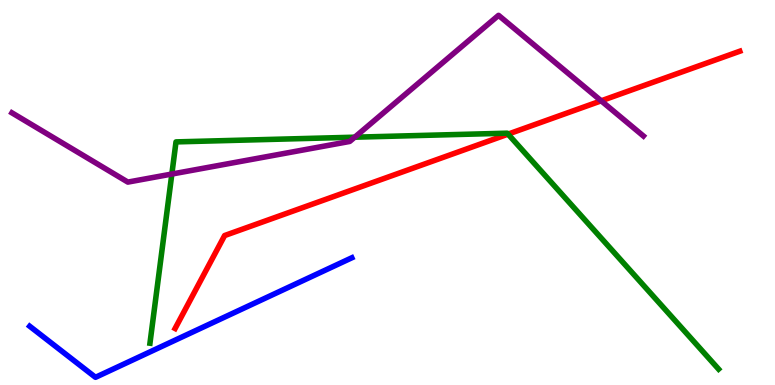[{'lines': ['blue', 'red'], 'intersections': []}, {'lines': ['green', 'red'], 'intersections': [{'x': 6.56, 'y': 6.52}]}, {'lines': ['purple', 'red'], 'intersections': [{'x': 7.76, 'y': 7.38}]}, {'lines': ['blue', 'green'], 'intersections': []}, {'lines': ['blue', 'purple'], 'intersections': []}, {'lines': ['green', 'purple'], 'intersections': [{'x': 2.22, 'y': 5.48}, {'x': 4.58, 'y': 6.44}]}]